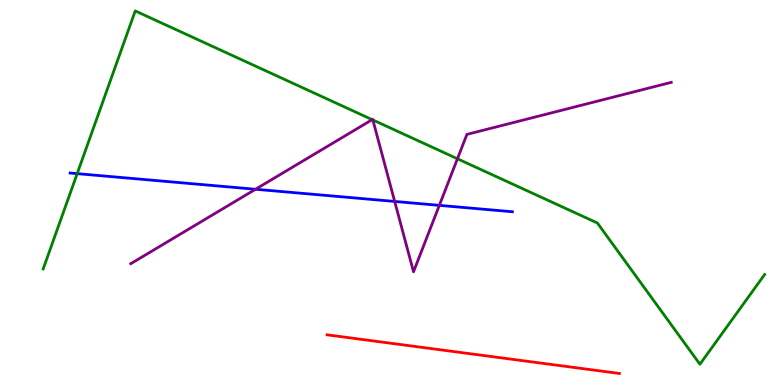[{'lines': ['blue', 'red'], 'intersections': []}, {'lines': ['green', 'red'], 'intersections': []}, {'lines': ['purple', 'red'], 'intersections': []}, {'lines': ['blue', 'green'], 'intersections': [{'x': 0.996, 'y': 5.49}]}, {'lines': ['blue', 'purple'], 'intersections': [{'x': 3.3, 'y': 5.08}, {'x': 5.09, 'y': 4.77}, {'x': 5.67, 'y': 4.67}]}, {'lines': ['green', 'purple'], 'intersections': [{'x': 4.8, 'y': 6.89}, {'x': 4.81, 'y': 6.88}, {'x': 5.9, 'y': 5.88}]}]